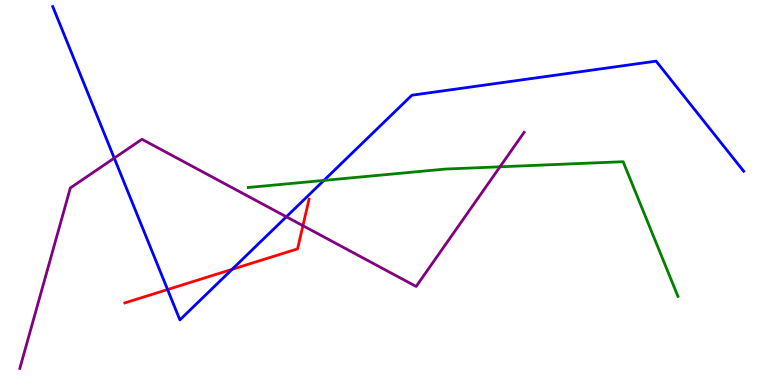[{'lines': ['blue', 'red'], 'intersections': [{'x': 2.16, 'y': 2.48}, {'x': 2.99, 'y': 3.0}]}, {'lines': ['green', 'red'], 'intersections': []}, {'lines': ['purple', 'red'], 'intersections': [{'x': 3.91, 'y': 4.14}]}, {'lines': ['blue', 'green'], 'intersections': [{'x': 4.18, 'y': 5.31}]}, {'lines': ['blue', 'purple'], 'intersections': [{'x': 1.47, 'y': 5.89}, {'x': 3.69, 'y': 4.37}]}, {'lines': ['green', 'purple'], 'intersections': [{'x': 6.45, 'y': 5.67}]}]